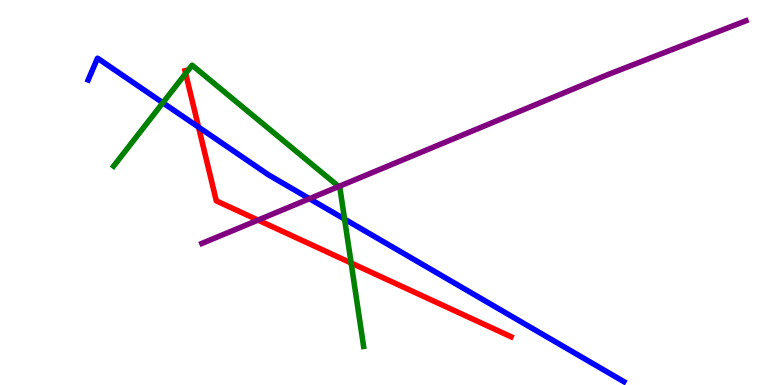[{'lines': ['blue', 'red'], 'intersections': [{'x': 2.56, 'y': 6.7}]}, {'lines': ['green', 'red'], 'intersections': [{'x': 2.4, 'y': 8.09}, {'x': 4.53, 'y': 3.17}]}, {'lines': ['purple', 'red'], 'intersections': [{'x': 3.33, 'y': 4.28}]}, {'lines': ['blue', 'green'], 'intersections': [{'x': 2.1, 'y': 7.33}, {'x': 4.45, 'y': 4.31}]}, {'lines': ['blue', 'purple'], 'intersections': [{'x': 3.99, 'y': 4.84}]}, {'lines': ['green', 'purple'], 'intersections': [{'x': 4.37, 'y': 5.16}]}]